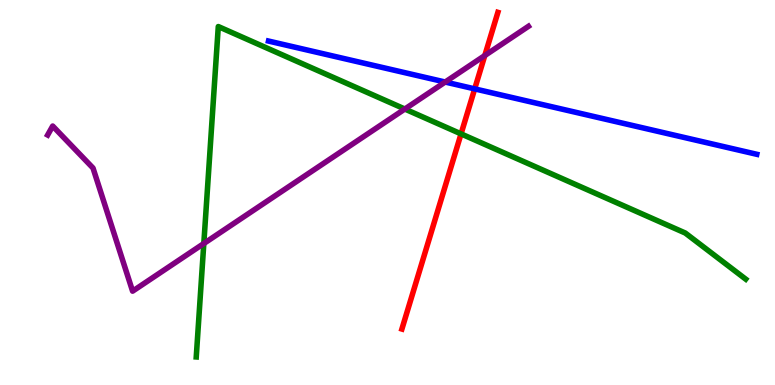[{'lines': ['blue', 'red'], 'intersections': [{'x': 6.13, 'y': 7.69}]}, {'lines': ['green', 'red'], 'intersections': [{'x': 5.95, 'y': 6.52}]}, {'lines': ['purple', 'red'], 'intersections': [{'x': 6.26, 'y': 8.56}]}, {'lines': ['blue', 'green'], 'intersections': []}, {'lines': ['blue', 'purple'], 'intersections': [{'x': 5.74, 'y': 7.87}]}, {'lines': ['green', 'purple'], 'intersections': [{'x': 2.63, 'y': 3.67}, {'x': 5.22, 'y': 7.17}]}]